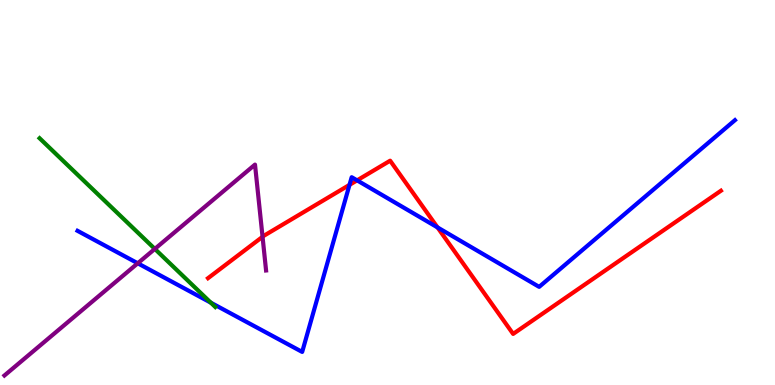[{'lines': ['blue', 'red'], 'intersections': [{'x': 4.51, 'y': 5.2}, {'x': 4.61, 'y': 5.32}, {'x': 5.65, 'y': 4.09}]}, {'lines': ['green', 'red'], 'intersections': []}, {'lines': ['purple', 'red'], 'intersections': [{'x': 3.39, 'y': 3.85}]}, {'lines': ['blue', 'green'], 'intersections': [{'x': 2.72, 'y': 2.14}]}, {'lines': ['blue', 'purple'], 'intersections': [{'x': 1.78, 'y': 3.16}]}, {'lines': ['green', 'purple'], 'intersections': [{'x': 2.0, 'y': 3.53}]}]